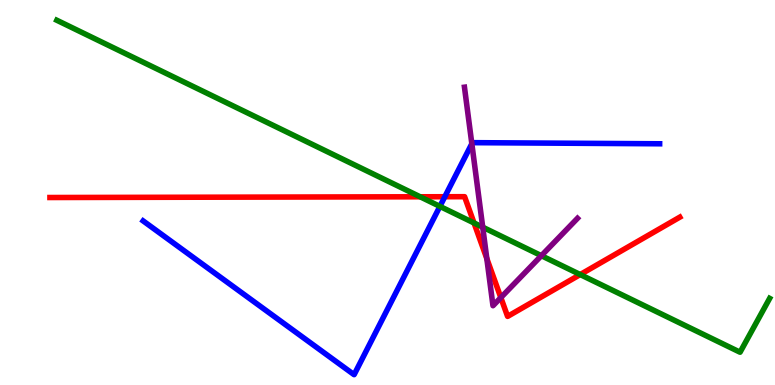[{'lines': ['blue', 'red'], 'intersections': [{'x': 5.74, 'y': 4.89}]}, {'lines': ['green', 'red'], 'intersections': [{'x': 5.42, 'y': 4.89}, {'x': 6.12, 'y': 4.21}, {'x': 7.49, 'y': 2.87}]}, {'lines': ['purple', 'red'], 'intersections': [{'x': 6.28, 'y': 3.28}, {'x': 6.46, 'y': 2.27}]}, {'lines': ['blue', 'green'], 'intersections': [{'x': 5.68, 'y': 4.64}]}, {'lines': ['blue', 'purple'], 'intersections': [{'x': 6.09, 'y': 6.27}]}, {'lines': ['green', 'purple'], 'intersections': [{'x': 6.23, 'y': 4.1}, {'x': 6.99, 'y': 3.36}]}]